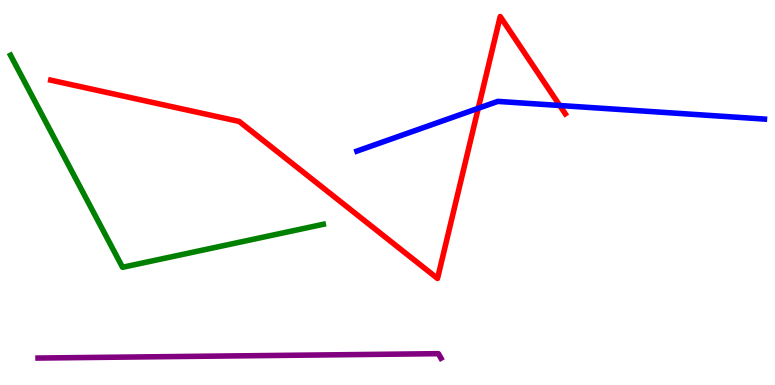[{'lines': ['blue', 'red'], 'intersections': [{'x': 6.17, 'y': 7.19}, {'x': 7.22, 'y': 7.26}]}, {'lines': ['green', 'red'], 'intersections': []}, {'lines': ['purple', 'red'], 'intersections': []}, {'lines': ['blue', 'green'], 'intersections': []}, {'lines': ['blue', 'purple'], 'intersections': []}, {'lines': ['green', 'purple'], 'intersections': []}]